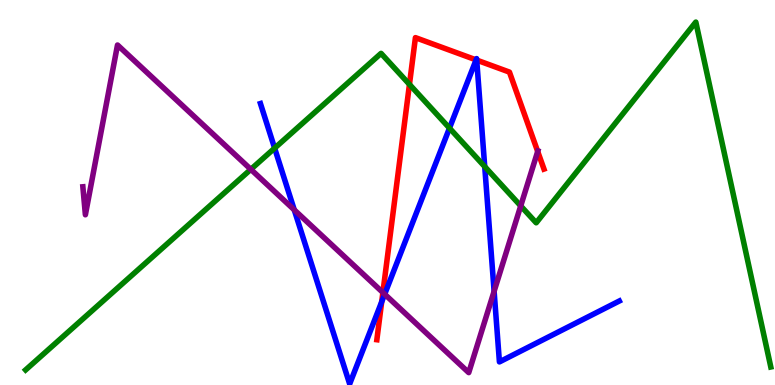[{'lines': ['blue', 'red'], 'intersections': [{'x': 4.93, 'y': 2.16}, {'x': 6.14, 'y': 8.44}, {'x': 6.15, 'y': 8.44}]}, {'lines': ['green', 'red'], 'intersections': [{'x': 5.28, 'y': 7.81}]}, {'lines': ['purple', 'red'], 'intersections': [{'x': 4.94, 'y': 2.4}, {'x': 6.94, 'y': 6.07}]}, {'lines': ['blue', 'green'], 'intersections': [{'x': 3.54, 'y': 6.15}, {'x': 5.8, 'y': 6.67}, {'x': 6.25, 'y': 5.67}]}, {'lines': ['blue', 'purple'], 'intersections': [{'x': 3.8, 'y': 4.55}, {'x': 4.96, 'y': 2.36}, {'x': 6.38, 'y': 2.43}]}, {'lines': ['green', 'purple'], 'intersections': [{'x': 3.24, 'y': 5.6}, {'x': 6.72, 'y': 4.65}]}]